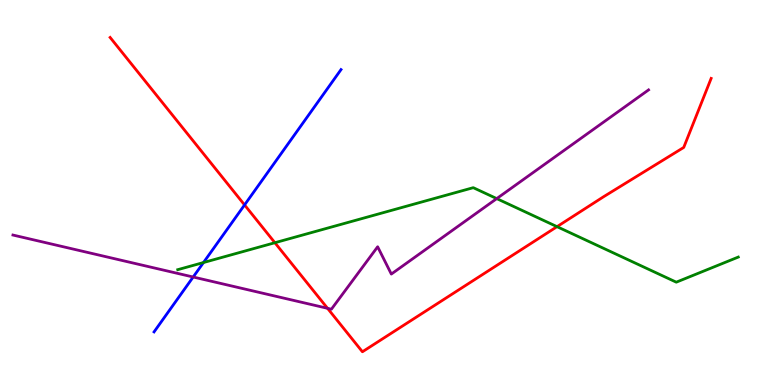[{'lines': ['blue', 'red'], 'intersections': [{'x': 3.16, 'y': 4.68}]}, {'lines': ['green', 'red'], 'intersections': [{'x': 3.55, 'y': 3.7}, {'x': 7.19, 'y': 4.11}]}, {'lines': ['purple', 'red'], 'intersections': [{'x': 4.23, 'y': 1.99}]}, {'lines': ['blue', 'green'], 'intersections': [{'x': 2.63, 'y': 3.18}]}, {'lines': ['blue', 'purple'], 'intersections': [{'x': 2.49, 'y': 2.8}]}, {'lines': ['green', 'purple'], 'intersections': [{'x': 6.41, 'y': 4.84}]}]